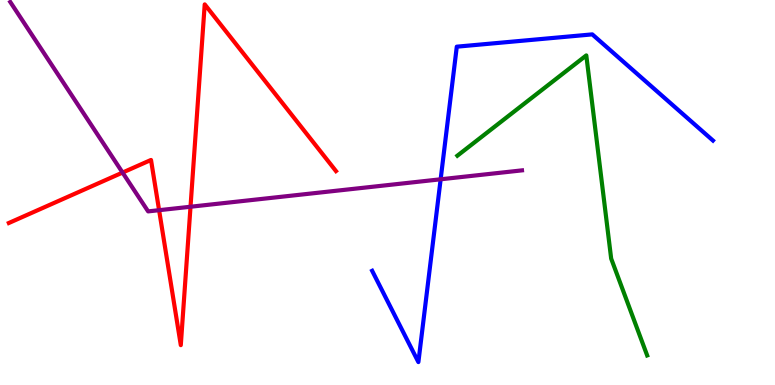[{'lines': ['blue', 'red'], 'intersections': []}, {'lines': ['green', 'red'], 'intersections': []}, {'lines': ['purple', 'red'], 'intersections': [{'x': 1.58, 'y': 5.52}, {'x': 2.05, 'y': 4.54}, {'x': 2.46, 'y': 4.63}]}, {'lines': ['blue', 'green'], 'intersections': []}, {'lines': ['blue', 'purple'], 'intersections': [{'x': 5.69, 'y': 5.34}]}, {'lines': ['green', 'purple'], 'intersections': []}]